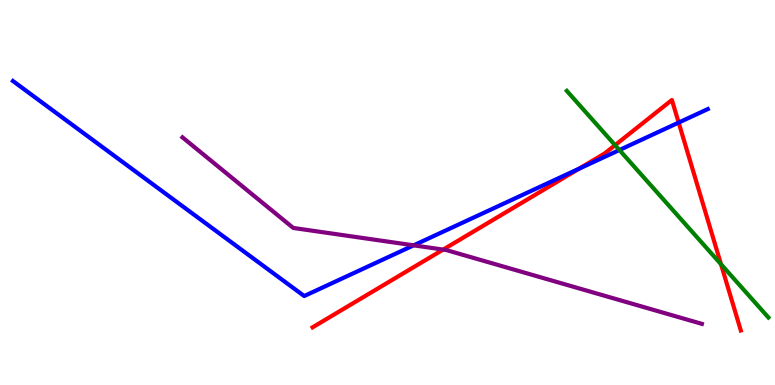[{'lines': ['blue', 'red'], 'intersections': [{'x': 7.47, 'y': 5.62}, {'x': 8.76, 'y': 6.82}]}, {'lines': ['green', 'red'], 'intersections': [{'x': 7.94, 'y': 6.23}, {'x': 9.3, 'y': 3.14}]}, {'lines': ['purple', 'red'], 'intersections': [{'x': 5.72, 'y': 3.52}]}, {'lines': ['blue', 'green'], 'intersections': [{'x': 7.99, 'y': 6.1}]}, {'lines': ['blue', 'purple'], 'intersections': [{'x': 5.34, 'y': 3.63}]}, {'lines': ['green', 'purple'], 'intersections': []}]